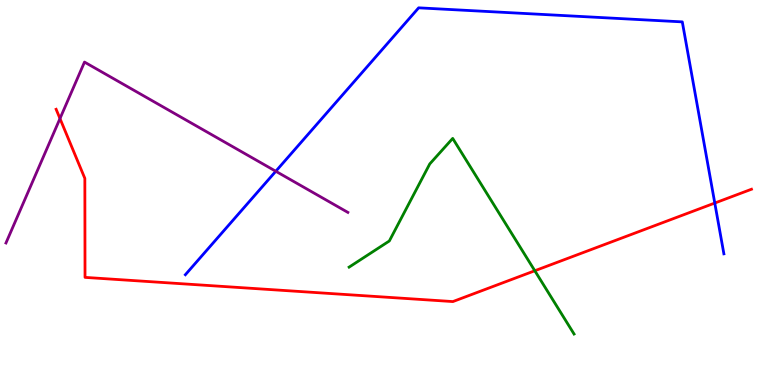[{'lines': ['blue', 'red'], 'intersections': [{'x': 9.22, 'y': 4.73}]}, {'lines': ['green', 'red'], 'intersections': [{'x': 6.9, 'y': 2.97}]}, {'lines': ['purple', 'red'], 'intersections': [{'x': 0.774, 'y': 6.92}]}, {'lines': ['blue', 'green'], 'intersections': []}, {'lines': ['blue', 'purple'], 'intersections': [{'x': 3.56, 'y': 5.55}]}, {'lines': ['green', 'purple'], 'intersections': []}]